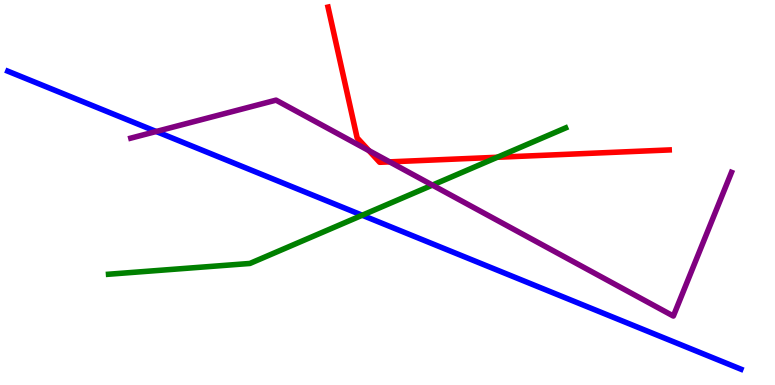[{'lines': ['blue', 'red'], 'intersections': []}, {'lines': ['green', 'red'], 'intersections': [{'x': 6.42, 'y': 5.91}]}, {'lines': ['purple', 'red'], 'intersections': [{'x': 4.76, 'y': 6.09}, {'x': 5.03, 'y': 5.8}]}, {'lines': ['blue', 'green'], 'intersections': [{'x': 4.67, 'y': 4.41}]}, {'lines': ['blue', 'purple'], 'intersections': [{'x': 2.02, 'y': 6.58}]}, {'lines': ['green', 'purple'], 'intersections': [{'x': 5.58, 'y': 5.19}]}]